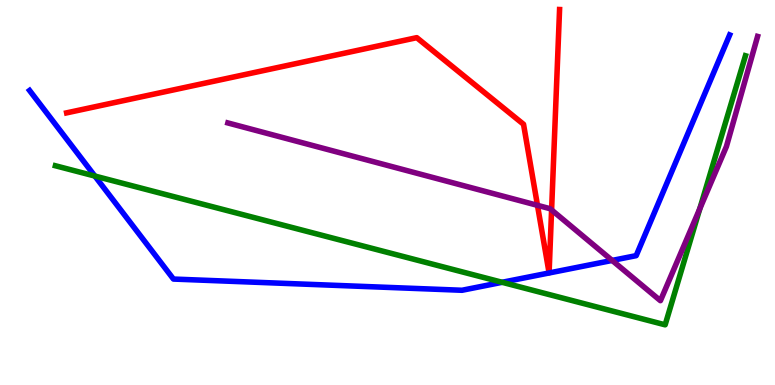[{'lines': ['blue', 'red'], 'intersections': []}, {'lines': ['green', 'red'], 'intersections': []}, {'lines': ['purple', 'red'], 'intersections': [{'x': 6.94, 'y': 4.67}, {'x': 7.12, 'y': 4.55}]}, {'lines': ['blue', 'green'], 'intersections': [{'x': 1.22, 'y': 5.43}, {'x': 6.48, 'y': 2.67}]}, {'lines': ['blue', 'purple'], 'intersections': [{'x': 7.9, 'y': 3.24}]}, {'lines': ['green', 'purple'], 'intersections': [{'x': 9.03, 'y': 4.58}]}]